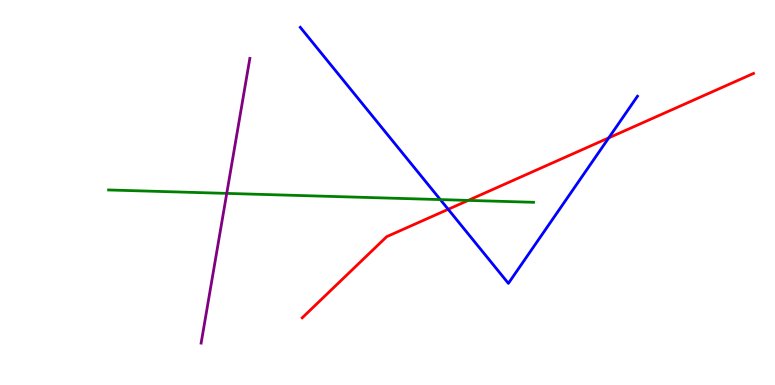[{'lines': ['blue', 'red'], 'intersections': [{'x': 5.78, 'y': 4.56}, {'x': 7.86, 'y': 6.42}]}, {'lines': ['green', 'red'], 'intersections': [{'x': 6.04, 'y': 4.79}]}, {'lines': ['purple', 'red'], 'intersections': []}, {'lines': ['blue', 'green'], 'intersections': [{'x': 5.68, 'y': 4.82}]}, {'lines': ['blue', 'purple'], 'intersections': []}, {'lines': ['green', 'purple'], 'intersections': [{'x': 2.93, 'y': 4.98}]}]